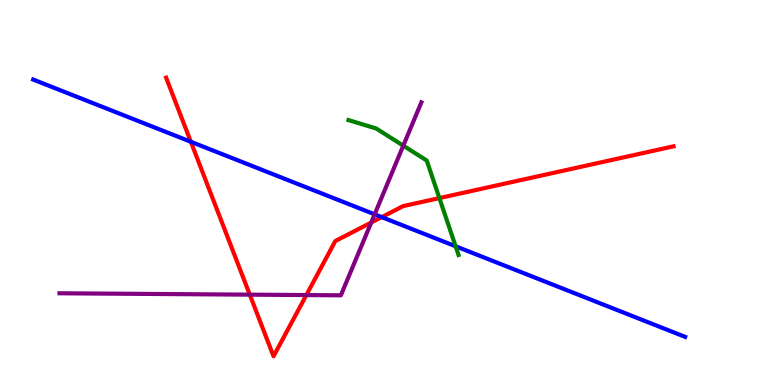[{'lines': ['blue', 'red'], 'intersections': [{'x': 2.46, 'y': 6.32}, {'x': 4.93, 'y': 4.36}]}, {'lines': ['green', 'red'], 'intersections': [{'x': 5.67, 'y': 4.85}]}, {'lines': ['purple', 'red'], 'intersections': [{'x': 3.22, 'y': 2.35}, {'x': 3.95, 'y': 2.34}, {'x': 4.79, 'y': 4.22}]}, {'lines': ['blue', 'green'], 'intersections': [{'x': 5.88, 'y': 3.6}]}, {'lines': ['blue', 'purple'], 'intersections': [{'x': 4.83, 'y': 4.43}]}, {'lines': ['green', 'purple'], 'intersections': [{'x': 5.2, 'y': 6.22}]}]